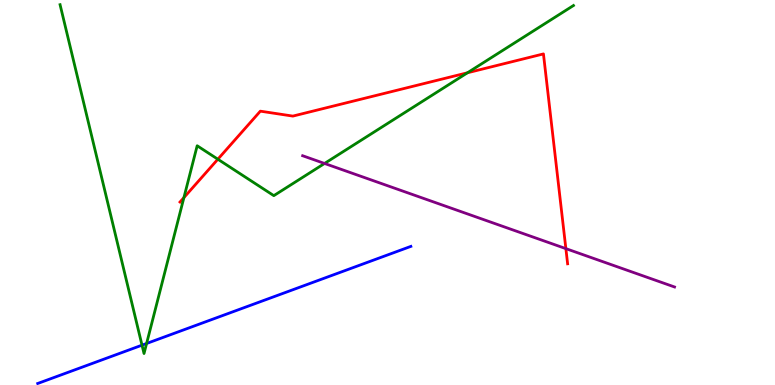[{'lines': ['blue', 'red'], 'intersections': []}, {'lines': ['green', 'red'], 'intersections': [{'x': 2.37, 'y': 4.87}, {'x': 2.81, 'y': 5.86}, {'x': 6.03, 'y': 8.11}]}, {'lines': ['purple', 'red'], 'intersections': [{'x': 7.3, 'y': 3.54}]}, {'lines': ['blue', 'green'], 'intersections': [{'x': 1.83, 'y': 1.03}, {'x': 1.89, 'y': 1.08}]}, {'lines': ['blue', 'purple'], 'intersections': []}, {'lines': ['green', 'purple'], 'intersections': [{'x': 4.19, 'y': 5.75}]}]